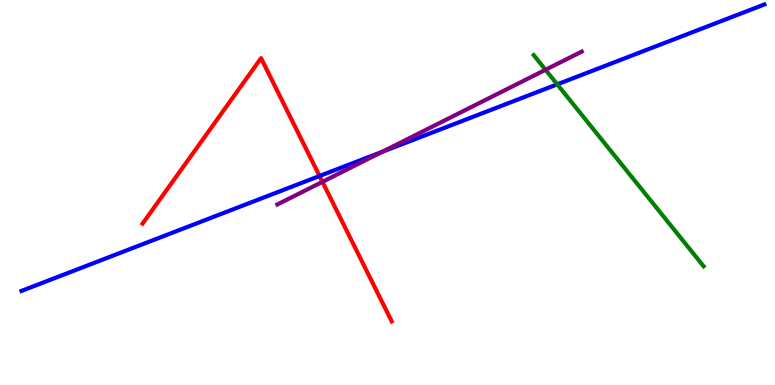[{'lines': ['blue', 'red'], 'intersections': [{'x': 4.12, 'y': 5.43}]}, {'lines': ['green', 'red'], 'intersections': []}, {'lines': ['purple', 'red'], 'intersections': [{'x': 4.16, 'y': 5.28}]}, {'lines': ['blue', 'green'], 'intersections': [{'x': 7.19, 'y': 7.81}]}, {'lines': ['blue', 'purple'], 'intersections': [{'x': 4.93, 'y': 6.06}]}, {'lines': ['green', 'purple'], 'intersections': [{'x': 7.04, 'y': 8.19}]}]